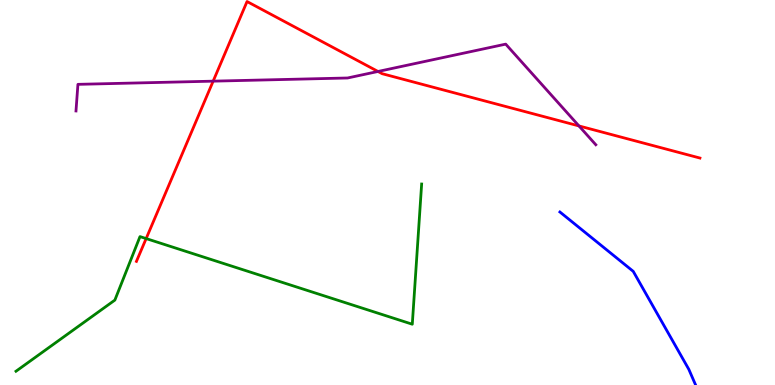[{'lines': ['blue', 'red'], 'intersections': []}, {'lines': ['green', 'red'], 'intersections': [{'x': 1.89, 'y': 3.8}]}, {'lines': ['purple', 'red'], 'intersections': [{'x': 2.75, 'y': 7.89}, {'x': 4.88, 'y': 8.14}, {'x': 7.47, 'y': 6.73}]}, {'lines': ['blue', 'green'], 'intersections': []}, {'lines': ['blue', 'purple'], 'intersections': []}, {'lines': ['green', 'purple'], 'intersections': []}]